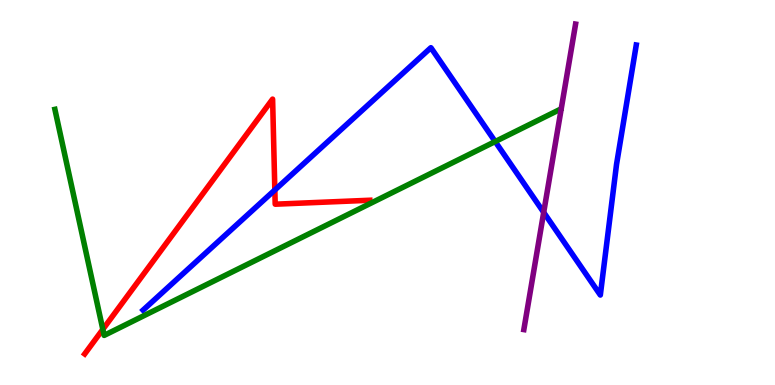[{'lines': ['blue', 'red'], 'intersections': [{'x': 3.55, 'y': 5.07}]}, {'lines': ['green', 'red'], 'intersections': [{'x': 1.33, 'y': 1.45}]}, {'lines': ['purple', 'red'], 'intersections': []}, {'lines': ['blue', 'green'], 'intersections': [{'x': 6.39, 'y': 6.32}]}, {'lines': ['blue', 'purple'], 'intersections': [{'x': 7.02, 'y': 4.48}]}, {'lines': ['green', 'purple'], 'intersections': []}]